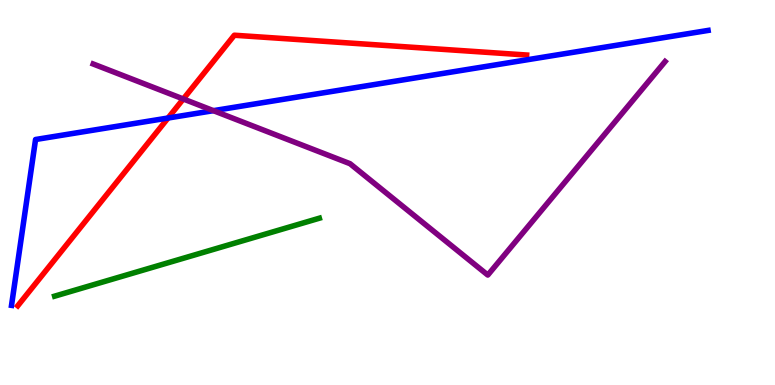[{'lines': ['blue', 'red'], 'intersections': [{'x': 2.17, 'y': 6.93}]}, {'lines': ['green', 'red'], 'intersections': []}, {'lines': ['purple', 'red'], 'intersections': [{'x': 2.37, 'y': 7.43}]}, {'lines': ['blue', 'green'], 'intersections': []}, {'lines': ['blue', 'purple'], 'intersections': [{'x': 2.75, 'y': 7.13}]}, {'lines': ['green', 'purple'], 'intersections': []}]